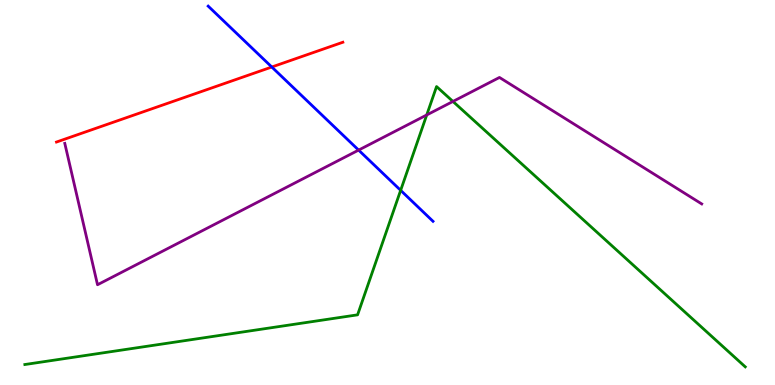[{'lines': ['blue', 'red'], 'intersections': [{'x': 3.51, 'y': 8.26}]}, {'lines': ['green', 'red'], 'intersections': []}, {'lines': ['purple', 'red'], 'intersections': []}, {'lines': ['blue', 'green'], 'intersections': [{'x': 5.17, 'y': 5.06}]}, {'lines': ['blue', 'purple'], 'intersections': [{'x': 4.63, 'y': 6.1}]}, {'lines': ['green', 'purple'], 'intersections': [{'x': 5.51, 'y': 7.01}, {'x': 5.84, 'y': 7.37}]}]